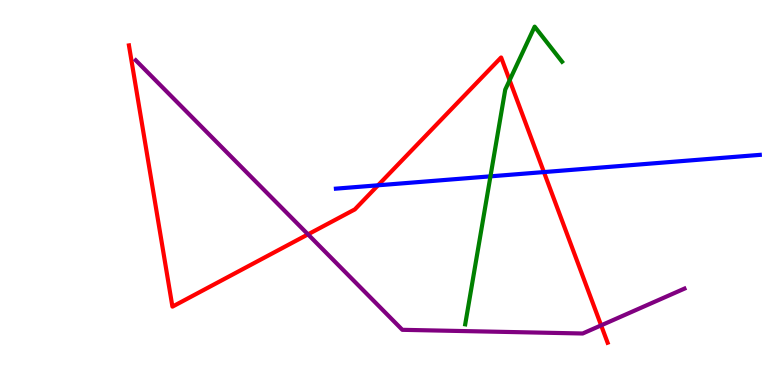[{'lines': ['blue', 'red'], 'intersections': [{'x': 4.88, 'y': 5.19}, {'x': 7.02, 'y': 5.53}]}, {'lines': ['green', 'red'], 'intersections': [{'x': 6.58, 'y': 7.92}]}, {'lines': ['purple', 'red'], 'intersections': [{'x': 3.97, 'y': 3.91}, {'x': 7.76, 'y': 1.55}]}, {'lines': ['blue', 'green'], 'intersections': [{'x': 6.33, 'y': 5.42}]}, {'lines': ['blue', 'purple'], 'intersections': []}, {'lines': ['green', 'purple'], 'intersections': []}]